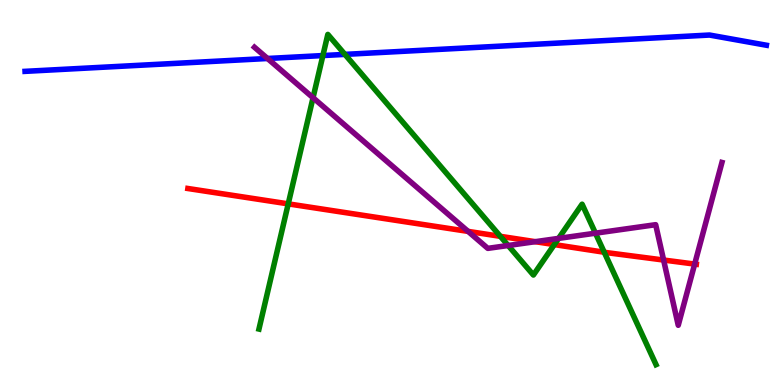[{'lines': ['blue', 'red'], 'intersections': []}, {'lines': ['green', 'red'], 'intersections': [{'x': 3.72, 'y': 4.7}, {'x': 6.46, 'y': 3.86}, {'x': 7.15, 'y': 3.65}, {'x': 7.8, 'y': 3.45}]}, {'lines': ['purple', 'red'], 'intersections': [{'x': 6.04, 'y': 3.99}, {'x': 6.91, 'y': 3.72}, {'x': 8.56, 'y': 3.25}, {'x': 8.96, 'y': 3.14}]}, {'lines': ['blue', 'green'], 'intersections': [{'x': 4.17, 'y': 8.56}, {'x': 4.45, 'y': 8.59}]}, {'lines': ['blue', 'purple'], 'intersections': [{'x': 3.45, 'y': 8.48}]}, {'lines': ['green', 'purple'], 'intersections': [{'x': 4.04, 'y': 7.46}, {'x': 6.56, 'y': 3.62}, {'x': 7.21, 'y': 3.81}, {'x': 7.68, 'y': 3.94}]}]